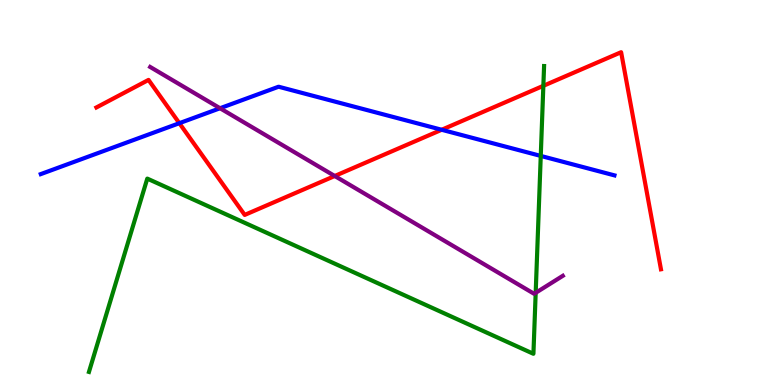[{'lines': ['blue', 'red'], 'intersections': [{'x': 2.31, 'y': 6.8}, {'x': 5.7, 'y': 6.63}]}, {'lines': ['green', 'red'], 'intersections': [{'x': 7.01, 'y': 7.77}]}, {'lines': ['purple', 'red'], 'intersections': [{'x': 4.32, 'y': 5.43}]}, {'lines': ['blue', 'green'], 'intersections': [{'x': 6.98, 'y': 5.95}]}, {'lines': ['blue', 'purple'], 'intersections': [{'x': 2.84, 'y': 7.19}]}, {'lines': ['green', 'purple'], 'intersections': [{'x': 6.91, 'y': 2.39}]}]